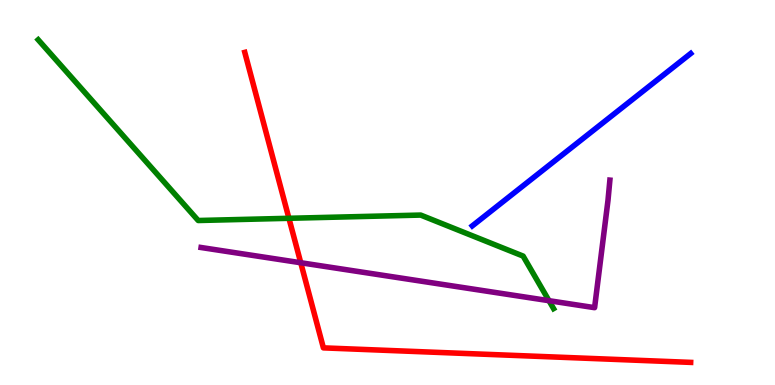[{'lines': ['blue', 'red'], 'intersections': []}, {'lines': ['green', 'red'], 'intersections': [{'x': 3.73, 'y': 4.33}]}, {'lines': ['purple', 'red'], 'intersections': [{'x': 3.88, 'y': 3.18}]}, {'lines': ['blue', 'green'], 'intersections': []}, {'lines': ['blue', 'purple'], 'intersections': []}, {'lines': ['green', 'purple'], 'intersections': [{'x': 7.08, 'y': 2.19}]}]